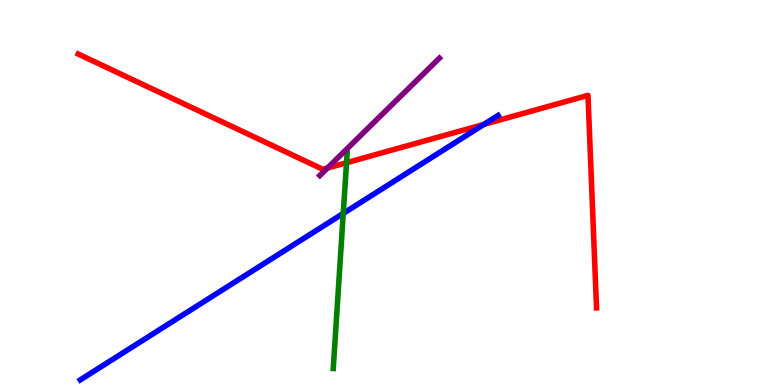[{'lines': ['blue', 'red'], 'intersections': [{'x': 6.24, 'y': 6.77}]}, {'lines': ['green', 'red'], 'intersections': [{'x': 4.47, 'y': 5.77}]}, {'lines': ['purple', 'red'], 'intersections': [{'x': 4.22, 'y': 5.63}]}, {'lines': ['blue', 'green'], 'intersections': [{'x': 4.43, 'y': 4.46}]}, {'lines': ['blue', 'purple'], 'intersections': []}, {'lines': ['green', 'purple'], 'intersections': []}]